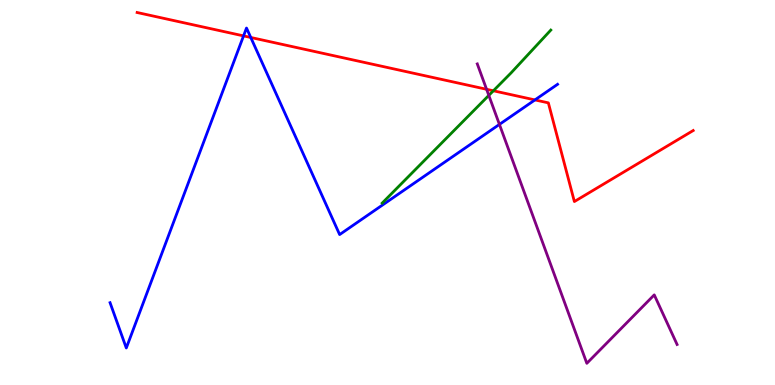[{'lines': ['blue', 'red'], 'intersections': [{'x': 3.14, 'y': 9.07}, {'x': 3.24, 'y': 9.03}, {'x': 6.9, 'y': 7.4}]}, {'lines': ['green', 'red'], 'intersections': [{'x': 6.37, 'y': 7.64}]}, {'lines': ['purple', 'red'], 'intersections': [{'x': 6.28, 'y': 7.68}]}, {'lines': ['blue', 'green'], 'intersections': []}, {'lines': ['blue', 'purple'], 'intersections': [{'x': 6.44, 'y': 6.77}]}, {'lines': ['green', 'purple'], 'intersections': [{'x': 6.31, 'y': 7.52}]}]